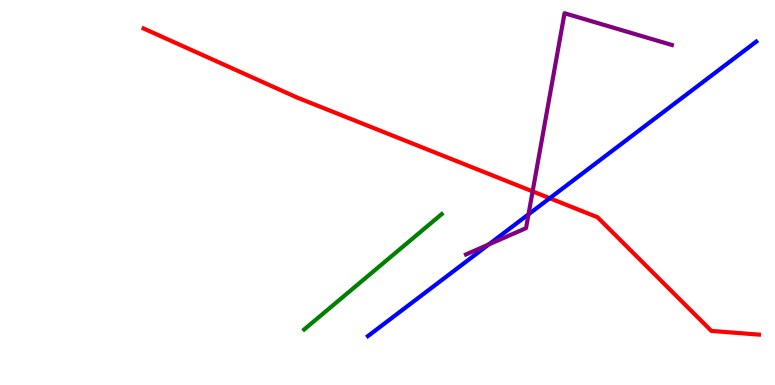[{'lines': ['blue', 'red'], 'intersections': [{'x': 7.09, 'y': 4.85}]}, {'lines': ['green', 'red'], 'intersections': []}, {'lines': ['purple', 'red'], 'intersections': [{'x': 6.87, 'y': 5.03}]}, {'lines': ['blue', 'green'], 'intersections': []}, {'lines': ['blue', 'purple'], 'intersections': [{'x': 6.31, 'y': 3.65}, {'x': 6.82, 'y': 4.43}]}, {'lines': ['green', 'purple'], 'intersections': []}]